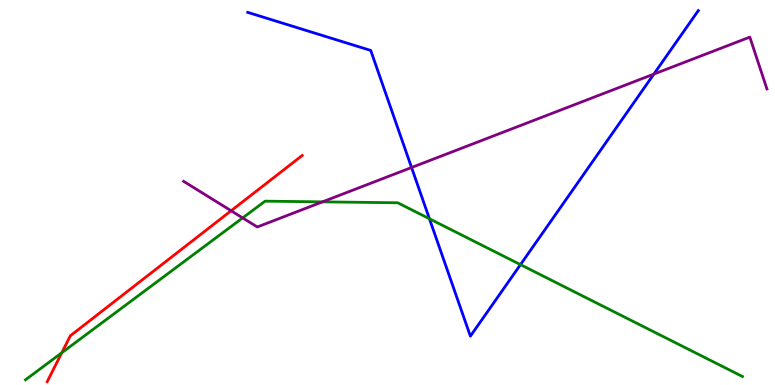[{'lines': ['blue', 'red'], 'intersections': []}, {'lines': ['green', 'red'], 'intersections': [{'x': 0.797, 'y': 0.837}]}, {'lines': ['purple', 'red'], 'intersections': [{'x': 2.98, 'y': 4.53}]}, {'lines': ['blue', 'green'], 'intersections': [{'x': 5.54, 'y': 4.32}, {'x': 6.72, 'y': 3.13}]}, {'lines': ['blue', 'purple'], 'intersections': [{'x': 5.31, 'y': 5.65}, {'x': 8.44, 'y': 8.08}]}, {'lines': ['green', 'purple'], 'intersections': [{'x': 3.13, 'y': 4.34}, {'x': 4.16, 'y': 4.76}]}]